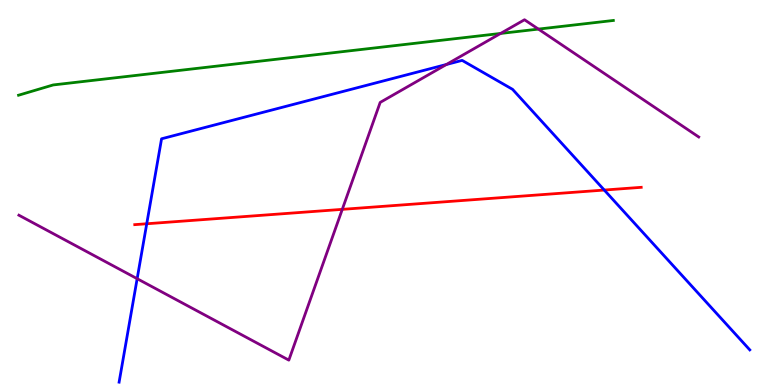[{'lines': ['blue', 'red'], 'intersections': [{'x': 1.89, 'y': 4.19}, {'x': 7.8, 'y': 5.06}]}, {'lines': ['green', 'red'], 'intersections': []}, {'lines': ['purple', 'red'], 'intersections': [{'x': 4.42, 'y': 4.56}]}, {'lines': ['blue', 'green'], 'intersections': []}, {'lines': ['blue', 'purple'], 'intersections': [{'x': 1.77, 'y': 2.76}, {'x': 5.76, 'y': 8.32}]}, {'lines': ['green', 'purple'], 'intersections': [{'x': 6.46, 'y': 9.13}, {'x': 6.95, 'y': 9.24}]}]